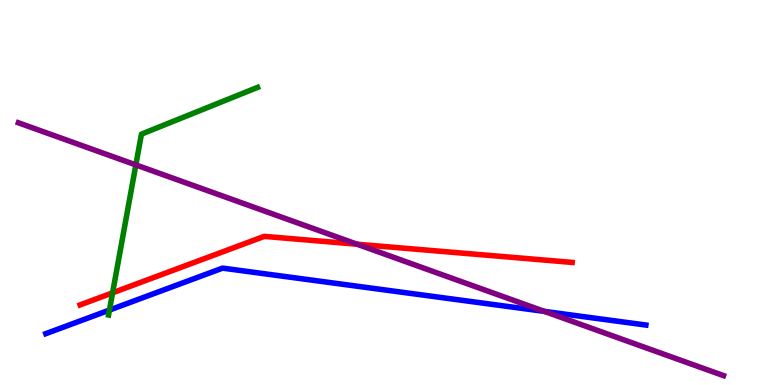[{'lines': ['blue', 'red'], 'intersections': []}, {'lines': ['green', 'red'], 'intersections': [{'x': 1.45, 'y': 2.39}]}, {'lines': ['purple', 'red'], 'intersections': [{'x': 4.61, 'y': 3.66}]}, {'lines': ['blue', 'green'], 'intersections': [{'x': 1.41, 'y': 1.95}]}, {'lines': ['blue', 'purple'], 'intersections': [{'x': 7.02, 'y': 1.91}]}, {'lines': ['green', 'purple'], 'intersections': [{'x': 1.75, 'y': 5.72}]}]